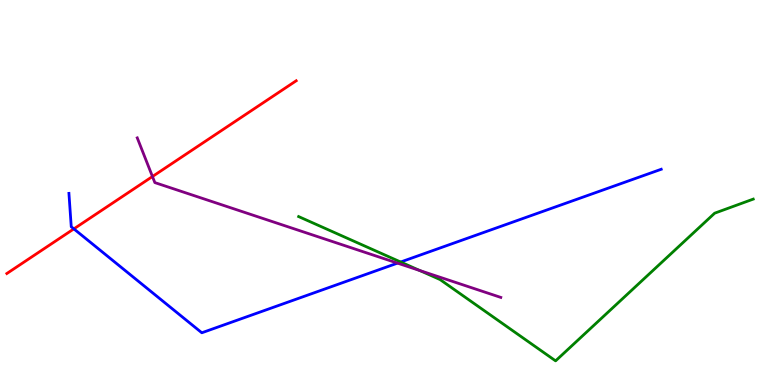[{'lines': ['blue', 'red'], 'intersections': [{'x': 0.953, 'y': 4.06}]}, {'lines': ['green', 'red'], 'intersections': []}, {'lines': ['purple', 'red'], 'intersections': [{'x': 1.97, 'y': 5.42}]}, {'lines': ['blue', 'green'], 'intersections': [{'x': 5.17, 'y': 3.19}]}, {'lines': ['blue', 'purple'], 'intersections': [{'x': 5.13, 'y': 3.17}]}, {'lines': ['green', 'purple'], 'intersections': [{'x': 5.42, 'y': 2.97}]}]